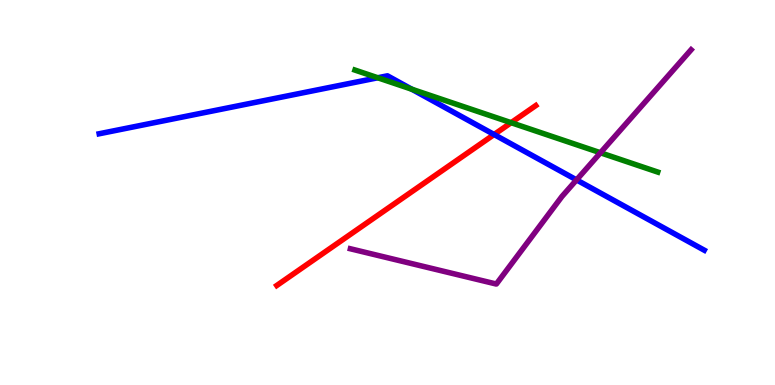[{'lines': ['blue', 'red'], 'intersections': [{'x': 6.38, 'y': 6.51}]}, {'lines': ['green', 'red'], 'intersections': [{'x': 6.6, 'y': 6.81}]}, {'lines': ['purple', 'red'], 'intersections': []}, {'lines': ['blue', 'green'], 'intersections': [{'x': 4.87, 'y': 7.98}, {'x': 5.31, 'y': 7.68}]}, {'lines': ['blue', 'purple'], 'intersections': [{'x': 7.44, 'y': 5.33}]}, {'lines': ['green', 'purple'], 'intersections': [{'x': 7.75, 'y': 6.03}]}]